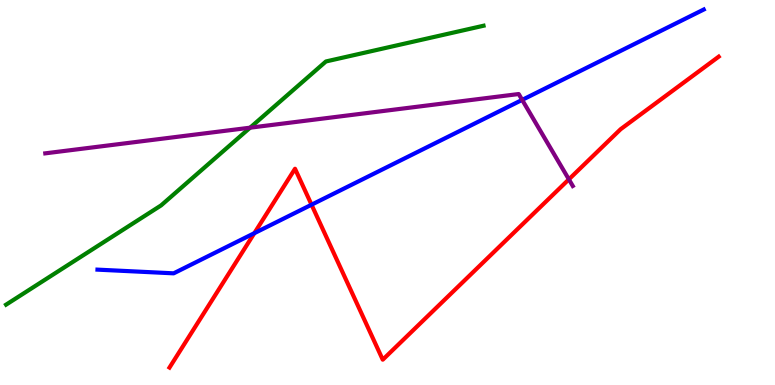[{'lines': ['blue', 'red'], 'intersections': [{'x': 3.28, 'y': 3.94}, {'x': 4.02, 'y': 4.68}]}, {'lines': ['green', 'red'], 'intersections': []}, {'lines': ['purple', 'red'], 'intersections': [{'x': 7.34, 'y': 5.34}]}, {'lines': ['blue', 'green'], 'intersections': []}, {'lines': ['blue', 'purple'], 'intersections': [{'x': 6.74, 'y': 7.41}]}, {'lines': ['green', 'purple'], 'intersections': [{'x': 3.23, 'y': 6.68}]}]